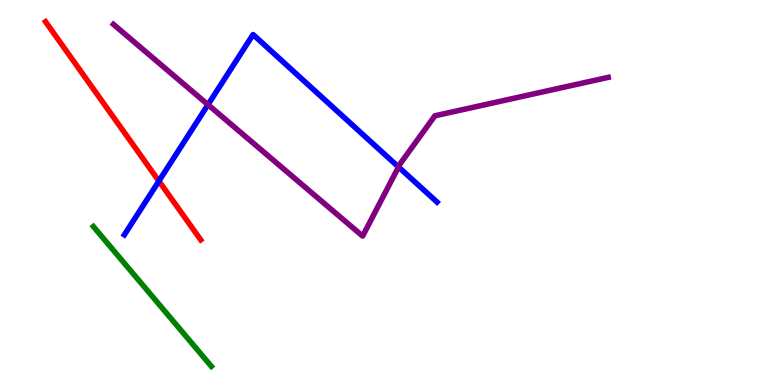[{'lines': ['blue', 'red'], 'intersections': [{'x': 2.05, 'y': 5.3}]}, {'lines': ['green', 'red'], 'intersections': []}, {'lines': ['purple', 'red'], 'intersections': []}, {'lines': ['blue', 'green'], 'intersections': []}, {'lines': ['blue', 'purple'], 'intersections': [{'x': 2.68, 'y': 7.28}, {'x': 5.14, 'y': 5.66}]}, {'lines': ['green', 'purple'], 'intersections': []}]